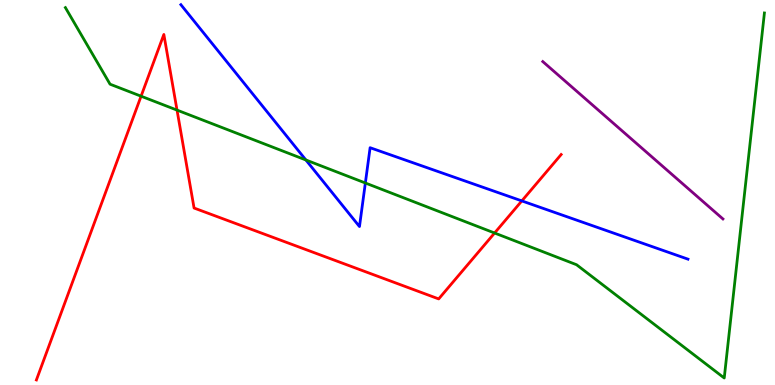[{'lines': ['blue', 'red'], 'intersections': [{'x': 6.73, 'y': 4.78}]}, {'lines': ['green', 'red'], 'intersections': [{'x': 1.82, 'y': 7.5}, {'x': 2.28, 'y': 7.14}, {'x': 6.38, 'y': 3.95}]}, {'lines': ['purple', 'red'], 'intersections': []}, {'lines': ['blue', 'green'], 'intersections': [{'x': 3.95, 'y': 5.84}, {'x': 4.71, 'y': 5.25}]}, {'lines': ['blue', 'purple'], 'intersections': []}, {'lines': ['green', 'purple'], 'intersections': []}]